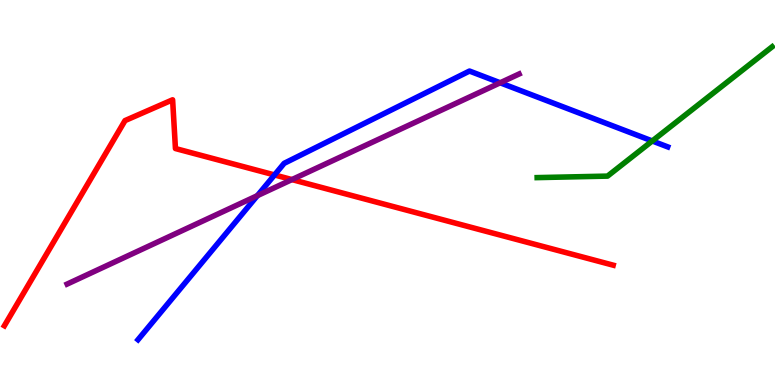[{'lines': ['blue', 'red'], 'intersections': [{'x': 3.54, 'y': 5.46}]}, {'lines': ['green', 'red'], 'intersections': []}, {'lines': ['purple', 'red'], 'intersections': [{'x': 3.77, 'y': 5.34}]}, {'lines': ['blue', 'green'], 'intersections': [{'x': 8.42, 'y': 6.34}]}, {'lines': ['blue', 'purple'], 'intersections': [{'x': 3.32, 'y': 4.92}, {'x': 6.45, 'y': 7.85}]}, {'lines': ['green', 'purple'], 'intersections': []}]